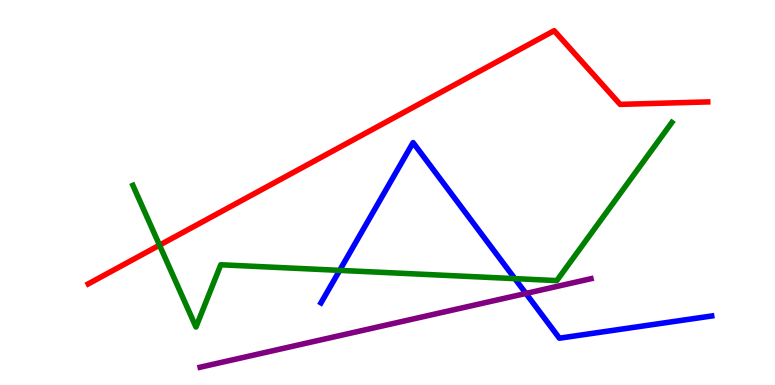[{'lines': ['blue', 'red'], 'intersections': []}, {'lines': ['green', 'red'], 'intersections': [{'x': 2.06, 'y': 3.63}]}, {'lines': ['purple', 'red'], 'intersections': []}, {'lines': ['blue', 'green'], 'intersections': [{'x': 4.38, 'y': 2.98}, {'x': 6.64, 'y': 2.76}]}, {'lines': ['blue', 'purple'], 'intersections': [{'x': 6.79, 'y': 2.38}]}, {'lines': ['green', 'purple'], 'intersections': []}]